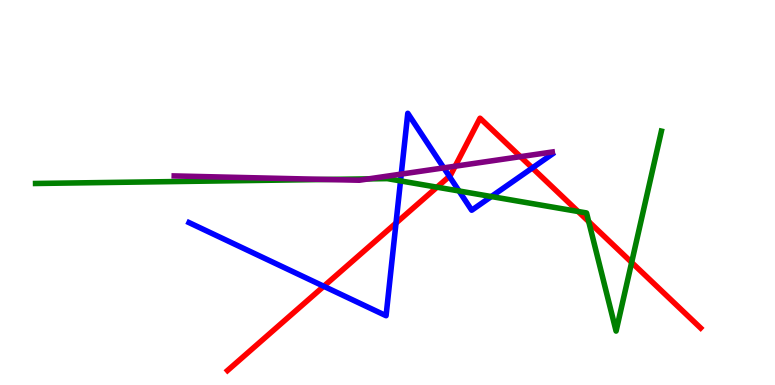[{'lines': ['blue', 'red'], 'intersections': [{'x': 4.18, 'y': 2.56}, {'x': 5.11, 'y': 4.21}, {'x': 5.8, 'y': 5.42}, {'x': 6.87, 'y': 5.64}]}, {'lines': ['green', 'red'], 'intersections': [{'x': 5.64, 'y': 5.14}, {'x': 7.46, 'y': 4.51}, {'x': 7.6, 'y': 4.24}, {'x': 8.15, 'y': 3.18}]}, {'lines': ['purple', 'red'], 'intersections': [{'x': 5.87, 'y': 5.68}, {'x': 6.72, 'y': 5.93}]}, {'lines': ['blue', 'green'], 'intersections': [{'x': 5.17, 'y': 5.3}, {'x': 5.92, 'y': 5.04}, {'x': 6.34, 'y': 4.9}]}, {'lines': ['blue', 'purple'], 'intersections': [{'x': 5.18, 'y': 5.48}, {'x': 5.73, 'y': 5.64}]}, {'lines': ['green', 'purple'], 'intersections': [{'x': 4.21, 'y': 5.34}, {'x': 4.76, 'y': 5.35}]}]